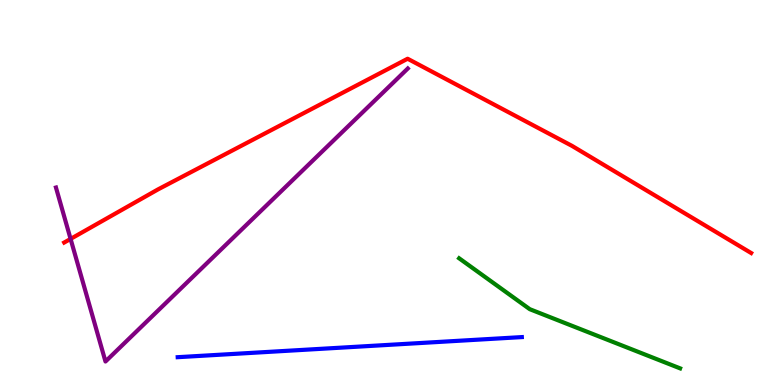[{'lines': ['blue', 'red'], 'intersections': []}, {'lines': ['green', 'red'], 'intersections': []}, {'lines': ['purple', 'red'], 'intersections': [{'x': 0.911, 'y': 3.79}]}, {'lines': ['blue', 'green'], 'intersections': []}, {'lines': ['blue', 'purple'], 'intersections': []}, {'lines': ['green', 'purple'], 'intersections': []}]